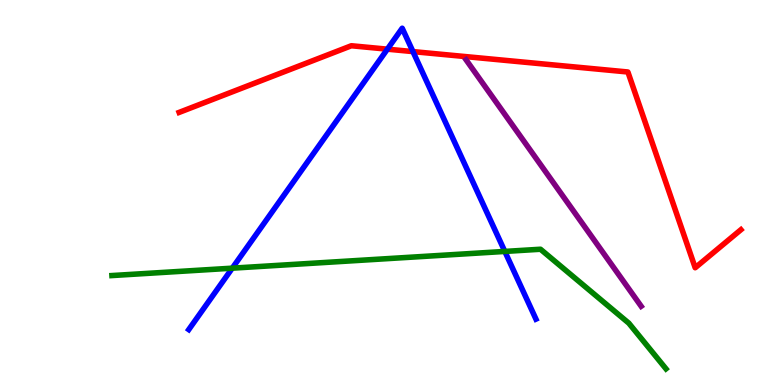[{'lines': ['blue', 'red'], 'intersections': [{'x': 5.0, 'y': 8.72}, {'x': 5.33, 'y': 8.66}]}, {'lines': ['green', 'red'], 'intersections': []}, {'lines': ['purple', 'red'], 'intersections': []}, {'lines': ['blue', 'green'], 'intersections': [{'x': 3.0, 'y': 3.03}, {'x': 6.51, 'y': 3.47}]}, {'lines': ['blue', 'purple'], 'intersections': []}, {'lines': ['green', 'purple'], 'intersections': []}]